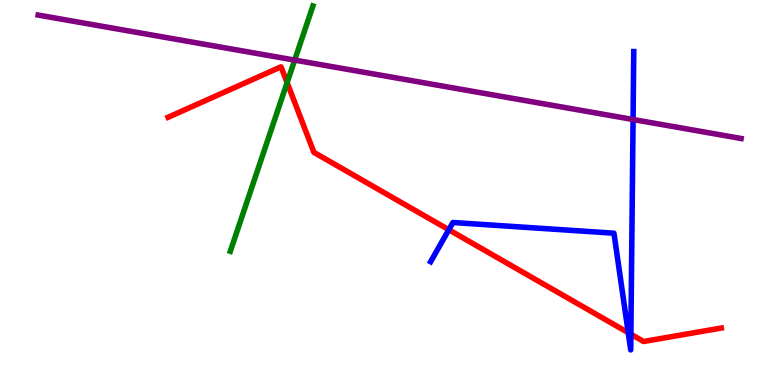[{'lines': ['blue', 'red'], 'intersections': [{'x': 5.79, 'y': 4.03}, {'x': 8.11, 'y': 1.36}, {'x': 8.14, 'y': 1.32}]}, {'lines': ['green', 'red'], 'intersections': [{'x': 3.7, 'y': 7.85}]}, {'lines': ['purple', 'red'], 'intersections': []}, {'lines': ['blue', 'green'], 'intersections': []}, {'lines': ['blue', 'purple'], 'intersections': [{'x': 8.17, 'y': 6.9}]}, {'lines': ['green', 'purple'], 'intersections': [{'x': 3.8, 'y': 8.44}]}]